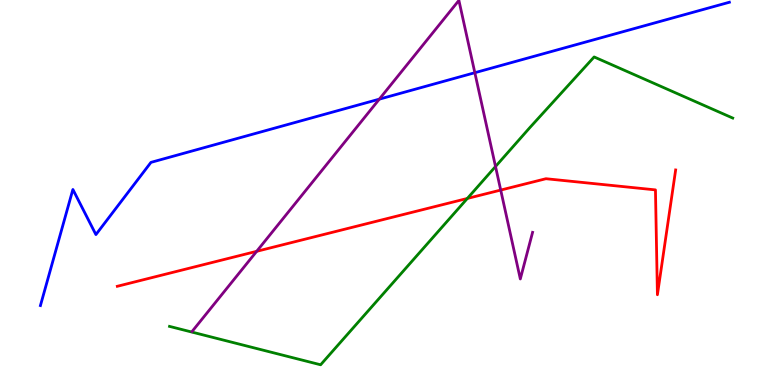[{'lines': ['blue', 'red'], 'intersections': []}, {'lines': ['green', 'red'], 'intersections': [{'x': 6.03, 'y': 4.85}]}, {'lines': ['purple', 'red'], 'intersections': [{'x': 3.31, 'y': 3.47}, {'x': 6.46, 'y': 5.06}]}, {'lines': ['blue', 'green'], 'intersections': []}, {'lines': ['blue', 'purple'], 'intersections': [{'x': 4.89, 'y': 7.42}, {'x': 6.13, 'y': 8.11}]}, {'lines': ['green', 'purple'], 'intersections': [{'x': 6.39, 'y': 5.68}]}]